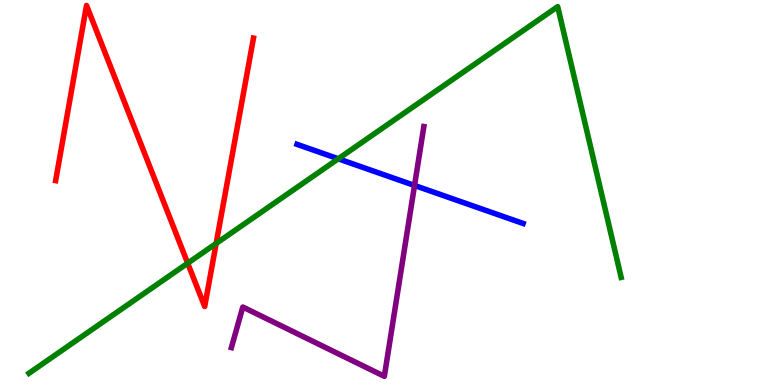[{'lines': ['blue', 'red'], 'intersections': []}, {'lines': ['green', 'red'], 'intersections': [{'x': 2.42, 'y': 3.16}, {'x': 2.79, 'y': 3.68}]}, {'lines': ['purple', 'red'], 'intersections': []}, {'lines': ['blue', 'green'], 'intersections': [{'x': 4.36, 'y': 5.88}]}, {'lines': ['blue', 'purple'], 'intersections': [{'x': 5.35, 'y': 5.18}]}, {'lines': ['green', 'purple'], 'intersections': []}]